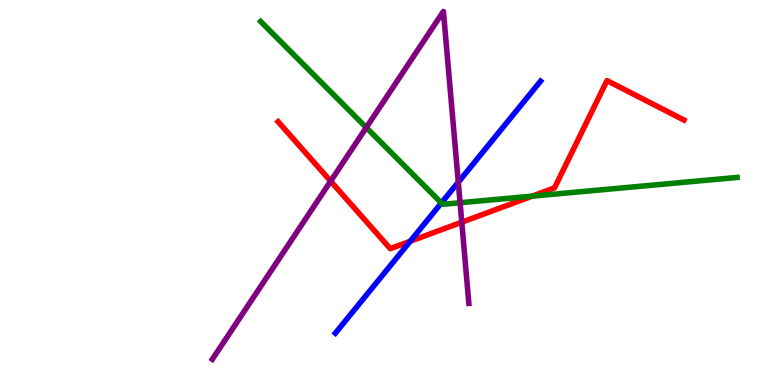[{'lines': ['blue', 'red'], 'intersections': [{'x': 5.29, 'y': 3.73}]}, {'lines': ['green', 'red'], 'intersections': [{'x': 6.87, 'y': 4.91}]}, {'lines': ['purple', 'red'], 'intersections': [{'x': 4.27, 'y': 5.29}, {'x': 5.96, 'y': 4.23}]}, {'lines': ['blue', 'green'], 'intersections': [{'x': 5.7, 'y': 4.73}]}, {'lines': ['blue', 'purple'], 'intersections': [{'x': 5.91, 'y': 5.27}]}, {'lines': ['green', 'purple'], 'intersections': [{'x': 4.73, 'y': 6.69}, {'x': 5.94, 'y': 4.73}]}]